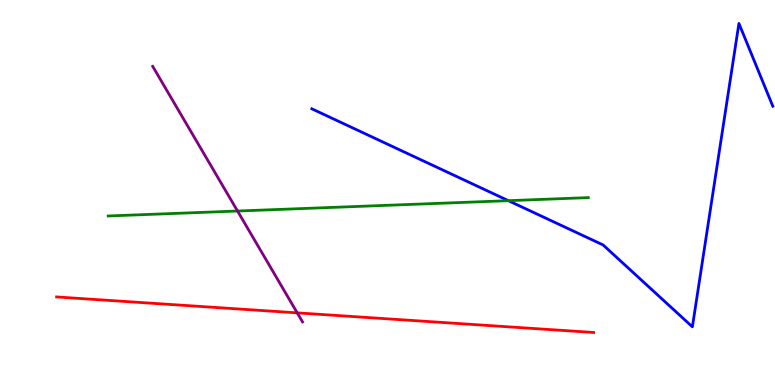[{'lines': ['blue', 'red'], 'intersections': []}, {'lines': ['green', 'red'], 'intersections': []}, {'lines': ['purple', 'red'], 'intersections': [{'x': 3.84, 'y': 1.87}]}, {'lines': ['blue', 'green'], 'intersections': [{'x': 6.56, 'y': 4.79}]}, {'lines': ['blue', 'purple'], 'intersections': []}, {'lines': ['green', 'purple'], 'intersections': [{'x': 3.06, 'y': 4.52}]}]